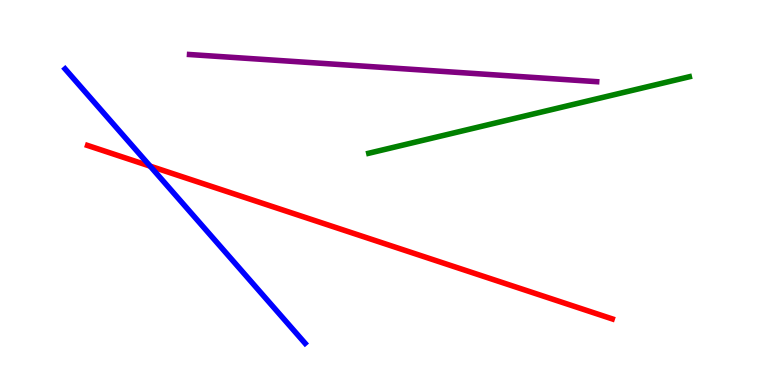[{'lines': ['blue', 'red'], 'intersections': [{'x': 1.94, 'y': 5.68}]}, {'lines': ['green', 'red'], 'intersections': []}, {'lines': ['purple', 'red'], 'intersections': []}, {'lines': ['blue', 'green'], 'intersections': []}, {'lines': ['blue', 'purple'], 'intersections': []}, {'lines': ['green', 'purple'], 'intersections': []}]